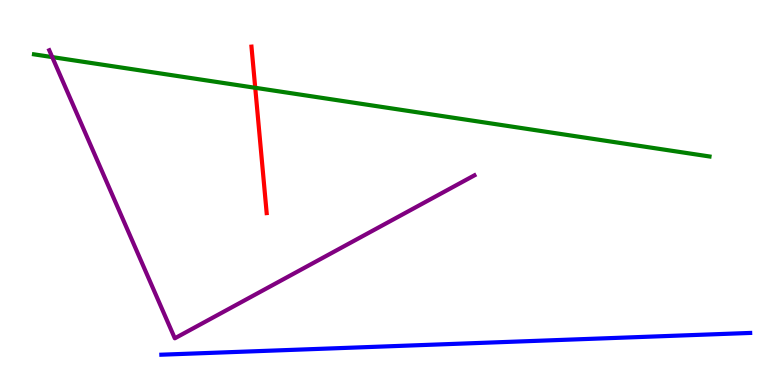[{'lines': ['blue', 'red'], 'intersections': []}, {'lines': ['green', 'red'], 'intersections': [{'x': 3.29, 'y': 7.72}]}, {'lines': ['purple', 'red'], 'intersections': []}, {'lines': ['blue', 'green'], 'intersections': []}, {'lines': ['blue', 'purple'], 'intersections': []}, {'lines': ['green', 'purple'], 'intersections': [{'x': 0.674, 'y': 8.52}]}]